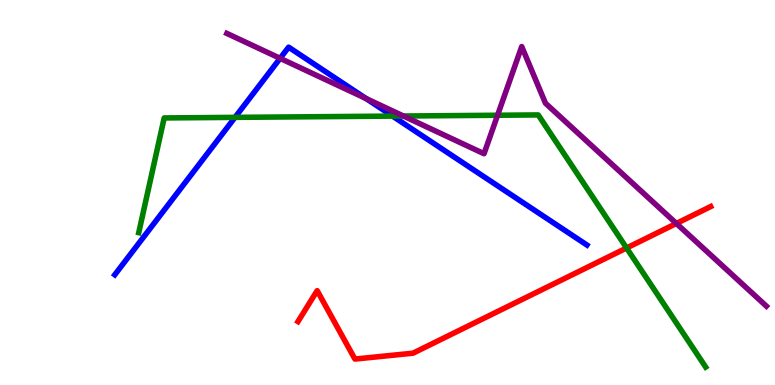[{'lines': ['blue', 'red'], 'intersections': []}, {'lines': ['green', 'red'], 'intersections': [{'x': 8.08, 'y': 3.56}]}, {'lines': ['purple', 'red'], 'intersections': [{'x': 8.73, 'y': 4.2}]}, {'lines': ['blue', 'green'], 'intersections': [{'x': 3.03, 'y': 6.95}, {'x': 5.07, 'y': 6.98}]}, {'lines': ['blue', 'purple'], 'intersections': [{'x': 3.61, 'y': 8.48}, {'x': 4.72, 'y': 7.44}]}, {'lines': ['green', 'purple'], 'intersections': [{'x': 5.21, 'y': 6.99}, {'x': 6.42, 'y': 7.01}]}]